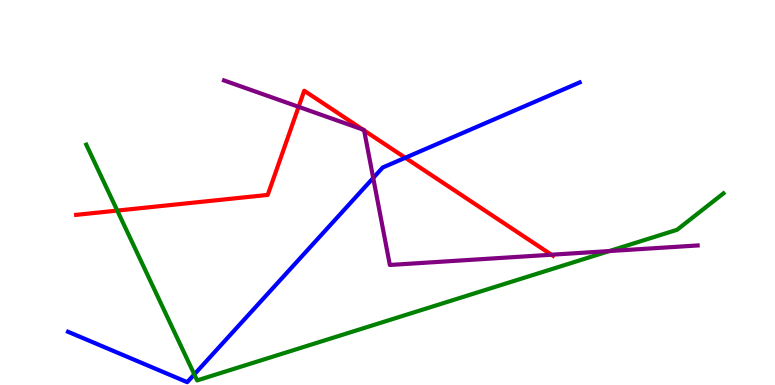[{'lines': ['blue', 'red'], 'intersections': [{'x': 5.23, 'y': 5.9}]}, {'lines': ['green', 'red'], 'intersections': [{'x': 1.51, 'y': 4.53}]}, {'lines': ['purple', 'red'], 'intersections': [{'x': 3.85, 'y': 7.23}, {'x': 4.68, 'y': 6.64}, {'x': 4.7, 'y': 6.61}, {'x': 7.12, 'y': 3.38}]}, {'lines': ['blue', 'green'], 'intersections': [{'x': 2.51, 'y': 0.276}]}, {'lines': ['blue', 'purple'], 'intersections': [{'x': 4.82, 'y': 5.38}]}, {'lines': ['green', 'purple'], 'intersections': [{'x': 7.86, 'y': 3.48}]}]